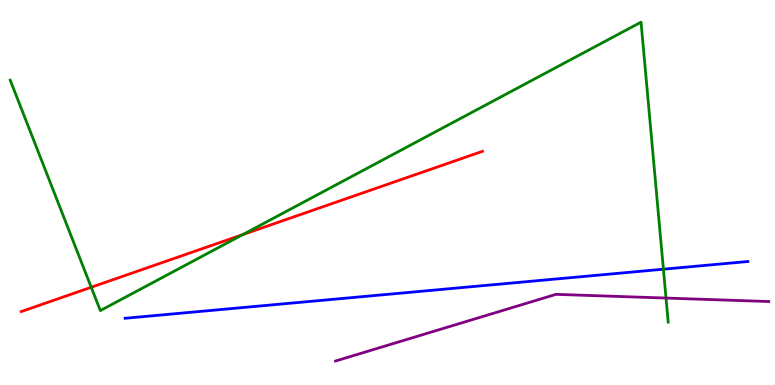[{'lines': ['blue', 'red'], 'intersections': []}, {'lines': ['green', 'red'], 'intersections': [{'x': 1.18, 'y': 2.54}, {'x': 3.13, 'y': 3.91}]}, {'lines': ['purple', 'red'], 'intersections': []}, {'lines': ['blue', 'green'], 'intersections': [{'x': 8.56, 'y': 3.01}]}, {'lines': ['blue', 'purple'], 'intersections': []}, {'lines': ['green', 'purple'], 'intersections': [{'x': 8.59, 'y': 2.26}]}]